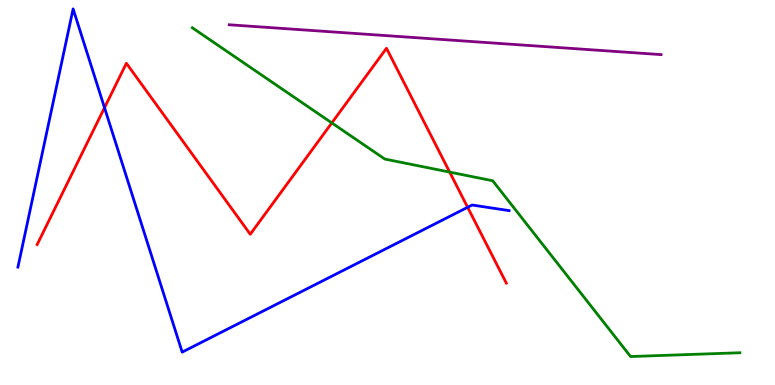[{'lines': ['blue', 'red'], 'intersections': [{'x': 1.35, 'y': 7.2}, {'x': 6.03, 'y': 4.62}]}, {'lines': ['green', 'red'], 'intersections': [{'x': 4.28, 'y': 6.81}, {'x': 5.8, 'y': 5.53}]}, {'lines': ['purple', 'red'], 'intersections': []}, {'lines': ['blue', 'green'], 'intersections': []}, {'lines': ['blue', 'purple'], 'intersections': []}, {'lines': ['green', 'purple'], 'intersections': []}]